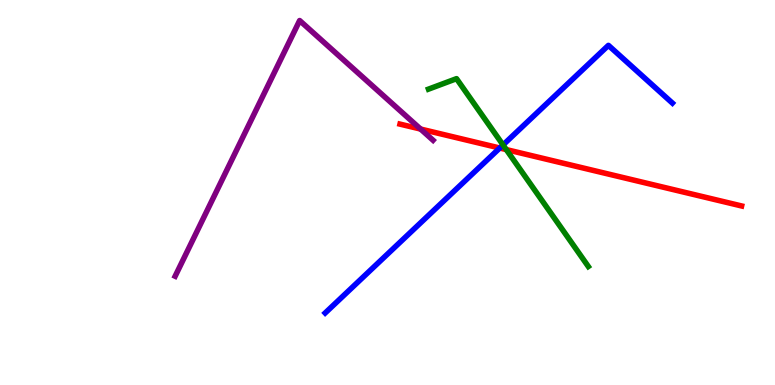[{'lines': ['blue', 'red'], 'intersections': [{'x': 6.45, 'y': 6.16}]}, {'lines': ['green', 'red'], 'intersections': [{'x': 6.53, 'y': 6.11}]}, {'lines': ['purple', 'red'], 'intersections': [{'x': 5.43, 'y': 6.65}]}, {'lines': ['blue', 'green'], 'intersections': [{'x': 6.49, 'y': 6.24}]}, {'lines': ['blue', 'purple'], 'intersections': []}, {'lines': ['green', 'purple'], 'intersections': []}]